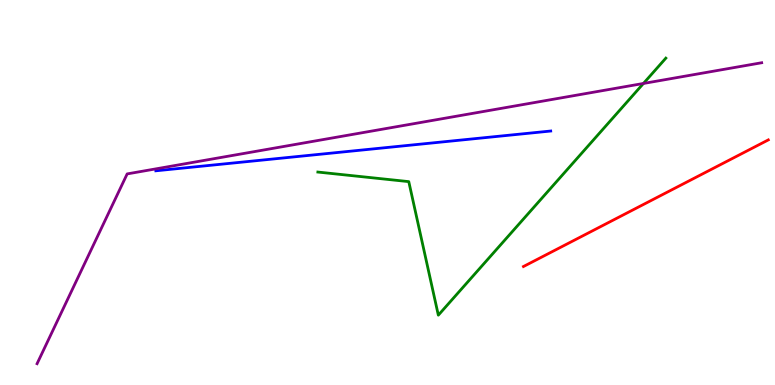[{'lines': ['blue', 'red'], 'intersections': []}, {'lines': ['green', 'red'], 'intersections': []}, {'lines': ['purple', 'red'], 'intersections': []}, {'lines': ['blue', 'green'], 'intersections': []}, {'lines': ['blue', 'purple'], 'intersections': []}, {'lines': ['green', 'purple'], 'intersections': [{'x': 8.3, 'y': 7.83}]}]